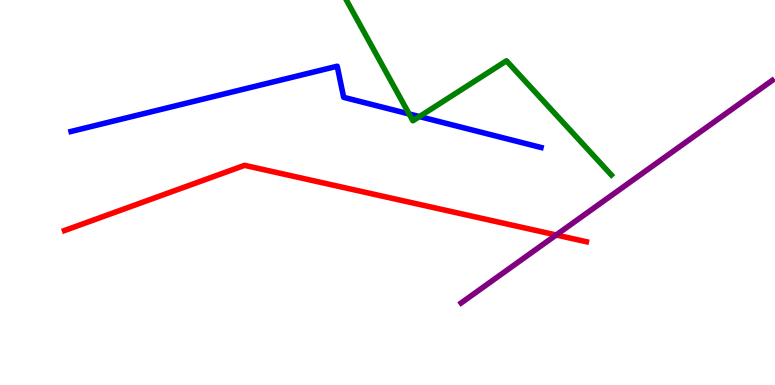[{'lines': ['blue', 'red'], 'intersections': []}, {'lines': ['green', 'red'], 'intersections': []}, {'lines': ['purple', 'red'], 'intersections': [{'x': 7.18, 'y': 3.9}]}, {'lines': ['blue', 'green'], 'intersections': [{'x': 5.28, 'y': 7.04}, {'x': 5.41, 'y': 6.97}]}, {'lines': ['blue', 'purple'], 'intersections': []}, {'lines': ['green', 'purple'], 'intersections': []}]